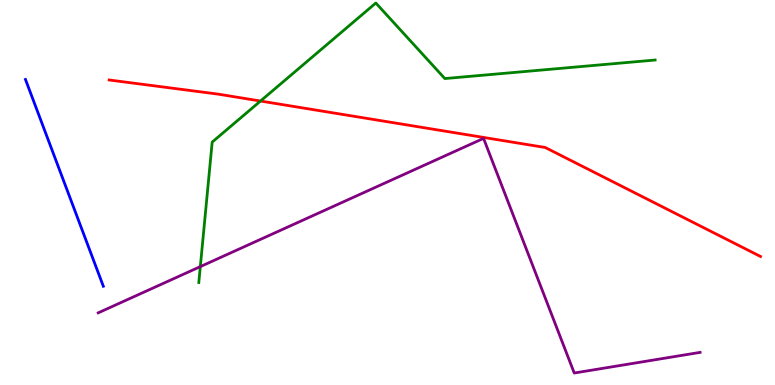[{'lines': ['blue', 'red'], 'intersections': []}, {'lines': ['green', 'red'], 'intersections': [{'x': 3.36, 'y': 7.38}]}, {'lines': ['purple', 'red'], 'intersections': []}, {'lines': ['blue', 'green'], 'intersections': []}, {'lines': ['blue', 'purple'], 'intersections': []}, {'lines': ['green', 'purple'], 'intersections': [{'x': 2.58, 'y': 3.07}]}]